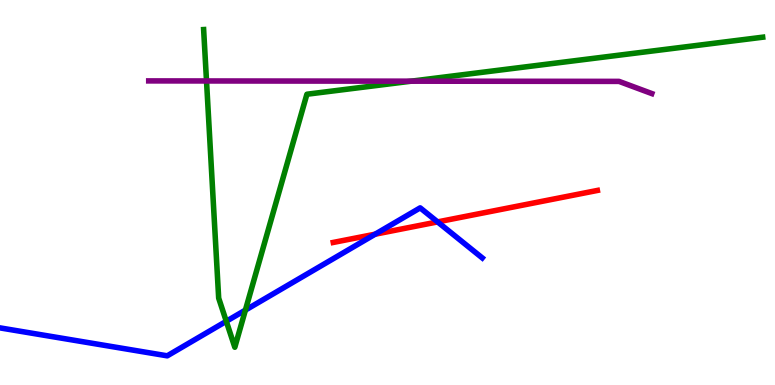[{'lines': ['blue', 'red'], 'intersections': [{'x': 4.84, 'y': 3.92}, {'x': 5.65, 'y': 4.24}]}, {'lines': ['green', 'red'], 'intersections': []}, {'lines': ['purple', 'red'], 'intersections': []}, {'lines': ['blue', 'green'], 'intersections': [{'x': 2.92, 'y': 1.65}, {'x': 3.17, 'y': 1.95}]}, {'lines': ['blue', 'purple'], 'intersections': []}, {'lines': ['green', 'purple'], 'intersections': [{'x': 2.66, 'y': 7.9}, {'x': 5.31, 'y': 7.89}]}]